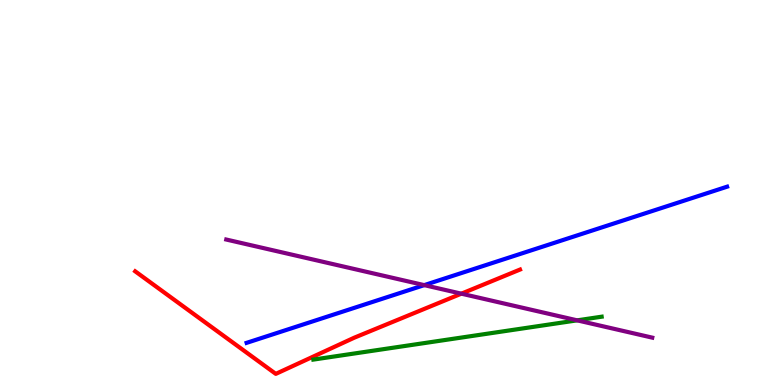[{'lines': ['blue', 'red'], 'intersections': []}, {'lines': ['green', 'red'], 'intersections': []}, {'lines': ['purple', 'red'], 'intersections': [{'x': 5.95, 'y': 2.37}]}, {'lines': ['blue', 'green'], 'intersections': []}, {'lines': ['blue', 'purple'], 'intersections': [{'x': 5.47, 'y': 2.59}]}, {'lines': ['green', 'purple'], 'intersections': [{'x': 7.45, 'y': 1.68}]}]